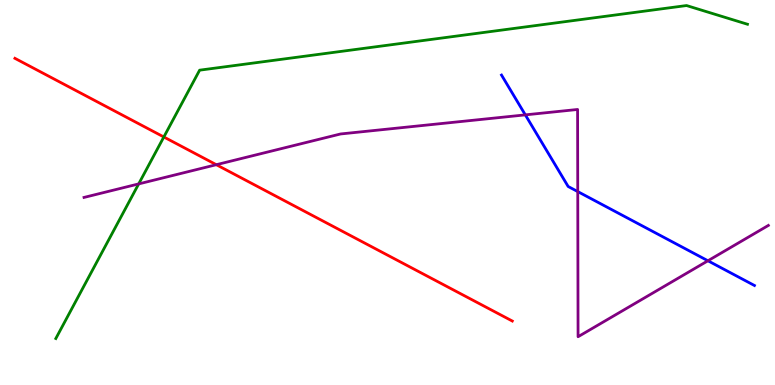[{'lines': ['blue', 'red'], 'intersections': []}, {'lines': ['green', 'red'], 'intersections': [{'x': 2.11, 'y': 6.44}]}, {'lines': ['purple', 'red'], 'intersections': [{'x': 2.79, 'y': 5.72}]}, {'lines': ['blue', 'green'], 'intersections': []}, {'lines': ['blue', 'purple'], 'intersections': [{'x': 6.78, 'y': 7.02}, {'x': 7.45, 'y': 5.02}, {'x': 9.13, 'y': 3.23}]}, {'lines': ['green', 'purple'], 'intersections': [{'x': 1.79, 'y': 5.22}]}]